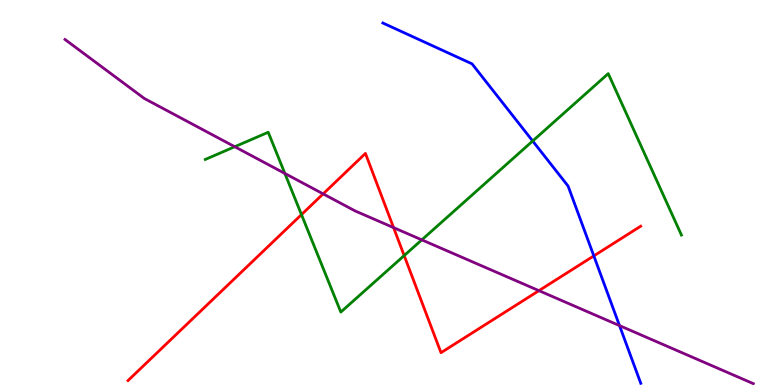[{'lines': ['blue', 'red'], 'intersections': [{'x': 7.66, 'y': 3.35}]}, {'lines': ['green', 'red'], 'intersections': [{'x': 3.89, 'y': 4.43}, {'x': 5.22, 'y': 3.36}]}, {'lines': ['purple', 'red'], 'intersections': [{'x': 4.17, 'y': 4.96}, {'x': 5.08, 'y': 4.09}, {'x': 6.95, 'y': 2.45}]}, {'lines': ['blue', 'green'], 'intersections': [{'x': 6.87, 'y': 6.34}]}, {'lines': ['blue', 'purple'], 'intersections': [{'x': 7.99, 'y': 1.54}]}, {'lines': ['green', 'purple'], 'intersections': [{'x': 3.03, 'y': 6.19}, {'x': 3.68, 'y': 5.49}, {'x': 5.44, 'y': 3.77}]}]